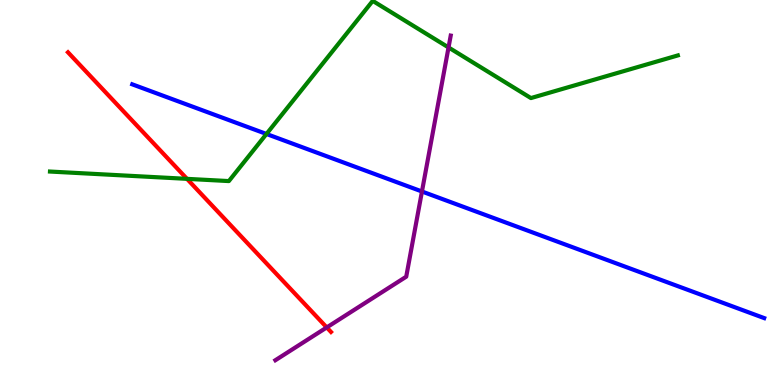[{'lines': ['blue', 'red'], 'intersections': []}, {'lines': ['green', 'red'], 'intersections': [{'x': 2.41, 'y': 5.35}]}, {'lines': ['purple', 'red'], 'intersections': [{'x': 4.22, 'y': 1.5}]}, {'lines': ['blue', 'green'], 'intersections': [{'x': 3.44, 'y': 6.52}]}, {'lines': ['blue', 'purple'], 'intersections': [{'x': 5.44, 'y': 5.03}]}, {'lines': ['green', 'purple'], 'intersections': [{'x': 5.79, 'y': 8.77}]}]